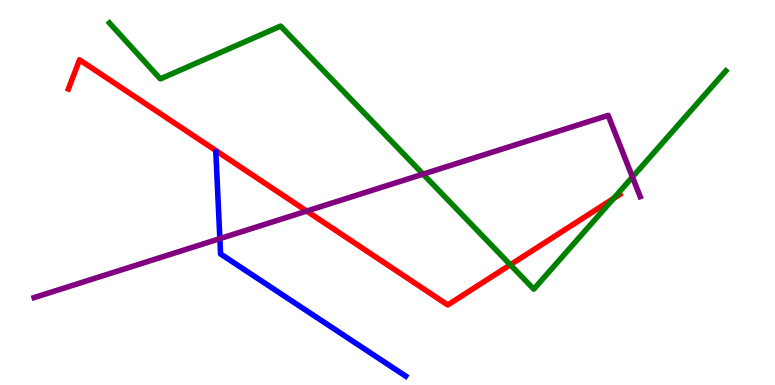[{'lines': ['blue', 'red'], 'intersections': []}, {'lines': ['green', 'red'], 'intersections': [{'x': 6.58, 'y': 3.12}, {'x': 7.92, 'y': 4.85}]}, {'lines': ['purple', 'red'], 'intersections': [{'x': 3.96, 'y': 4.52}]}, {'lines': ['blue', 'green'], 'intersections': []}, {'lines': ['blue', 'purple'], 'intersections': [{'x': 2.84, 'y': 3.8}]}, {'lines': ['green', 'purple'], 'intersections': [{'x': 5.46, 'y': 5.48}, {'x': 8.16, 'y': 5.4}]}]